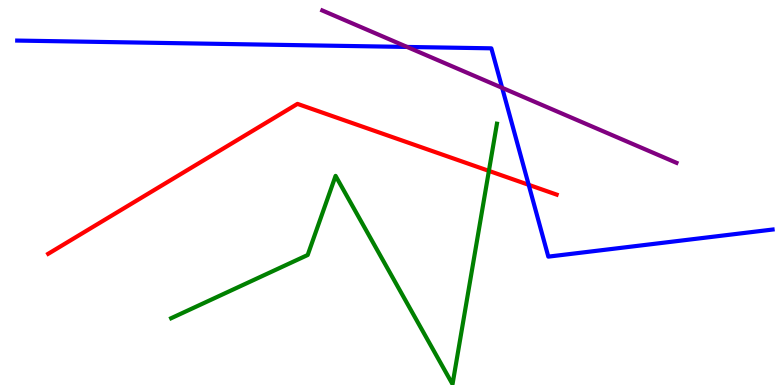[{'lines': ['blue', 'red'], 'intersections': [{'x': 6.82, 'y': 5.2}]}, {'lines': ['green', 'red'], 'intersections': [{'x': 6.31, 'y': 5.56}]}, {'lines': ['purple', 'red'], 'intersections': []}, {'lines': ['blue', 'green'], 'intersections': []}, {'lines': ['blue', 'purple'], 'intersections': [{'x': 5.25, 'y': 8.78}, {'x': 6.48, 'y': 7.72}]}, {'lines': ['green', 'purple'], 'intersections': []}]